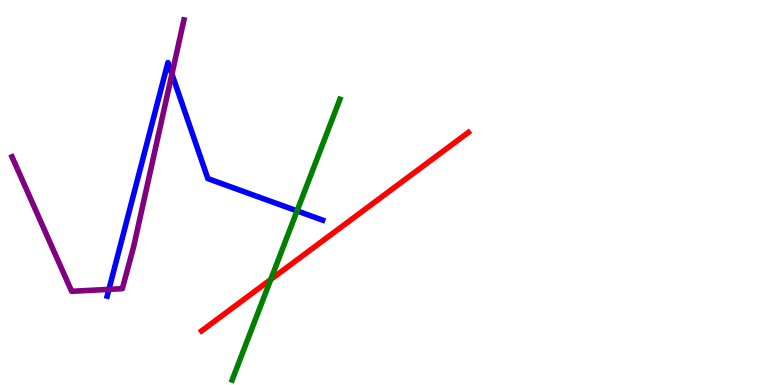[{'lines': ['blue', 'red'], 'intersections': []}, {'lines': ['green', 'red'], 'intersections': [{'x': 3.49, 'y': 2.74}]}, {'lines': ['purple', 'red'], 'intersections': []}, {'lines': ['blue', 'green'], 'intersections': [{'x': 3.83, 'y': 4.52}]}, {'lines': ['blue', 'purple'], 'intersections': [{'x': 1.41, 'y': 2.48}, {'x': 2.22, 'y': 8.08}]}, {'lines': ['green', 'purple'], 'intersections': []}]